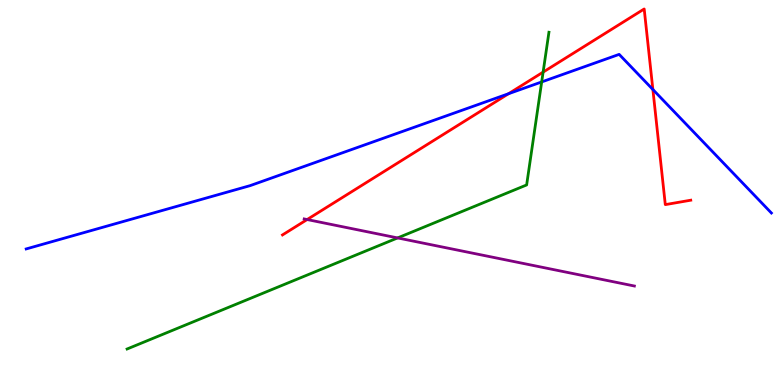[{'lines': ['blue', 'red'], 'intersections': [{'x': 6.56, 'y': 7.57}, {'x': 8.42, 'y': 7.68}]}, {'lines': ['green', 'red'], 'intersections': [{'x': 7.01, 'y': 8.13}]}, {'lines': ['purple', 'red'], 'intersections': [{'x': 3.96, 'y': 4.3}]}, {'lines': ['blue', 'green'], 'intersections': [{'x': 6.99, 'y': 7.87}]}, {'lines': ['blue', 'purple'], 'intersections': []}, {'lines': ['green', 'purple'], 'intersections': [{'x': 5.13, 'y': 3.82}]}]